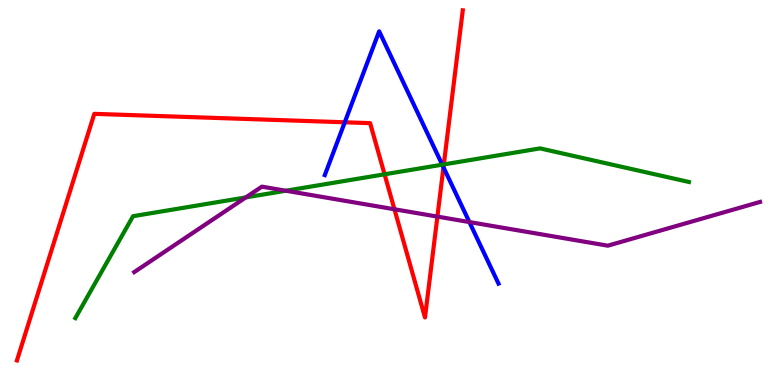[{'lines': ['blue', 'red'], 'intersections': [{'x': 4.45, 'y': 6.82}, {'x': 5.72, 'y': 5.66}]}, {'lines': ['green', 'red'], 'intersections': [{'x': 4.96, 'y': 5.47}, {'x': 5.73, 'y': 5.73}]}, {'lines': ['purple', 'red'], 'intersections': [{'x': 5.09, 'y': 4.56}, {'x': 5.64, 'y': 4.37}]}, {'lines': ['blue', 'green'], 'intersections': [{'x': 5.71, 'y': 5.72}]}, {'lines': ['blue', 'purple'], 'intersections': [{'x': 6.06, 'y': 4.23}]}, {'lines': ['green', 'purple'], 'intersections': [{'x': 3.17, 'y': 4.87}, {'x': 3.69, 'y': 5.05}]}]